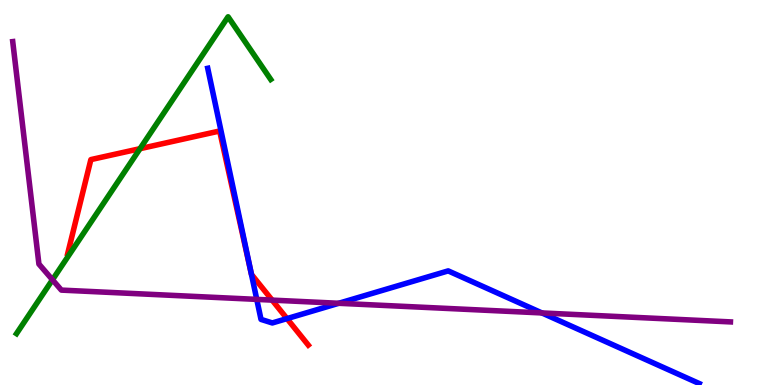[{'lines': ['blue', 'red'], 'intersections': [{'x': 3.24, 'y': 2.87}, {'x': 3.7, 'y': 1.72}]}, {'lines': ['green', 'red'], 'intersections': [{'x': 1.81, 'y': 6.14}]}, {'lines': ['purple', 'red'], 'intersections': [{'x': 3.51, 'y': 2.2}]}, {'lines': ['blue', 'green'], 'intersections': []}, {'lines': ['blue', 'purple'], 'intersections': [{'x': 3.31, 'y': 2.22}, {'x': 4.37, 'y': 2.12}, {'x': 6.99, 'y': 1.87}]}, {'lines': ['green', 'purple'], 'intersections': [{'x': 0.677, 'y': 2.73}]}]